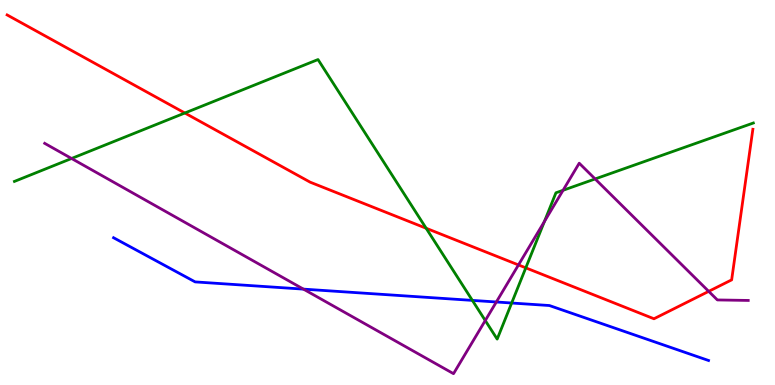[{'lines': ['blue', 'red'], 'intersections': []}, {'lines': ['green', 'red'], 'intersections': [{'x': 2.39, 'y': 7.06}, {'x': 5.5, 'y': 4.07}, {'x': 6.78, 'y': 3.04}]}, {'lines': ['purple', 'red'], 'intersections': [{'x': 6.69, 'y': 3.12}, {'x': 9.14, 'y': 2.43}]}, {'lines': ['blue', 'green'], 'intersections': [{'x': 6.1, 'y': 2.2}, {'x': 6.6, 'y': 2.13}]}, {'lines': ['blue', 'purple'], 'intersections': [{'x': 3.92, 'y': 2.49}, {'x': 6.4, 'y': 2.16}]}, {'lines': ['green', 'purple'], 'intersections': [{'x': 0.923, 'y': 5.88}, {'x': 6.26, 'y': 1.67}, {'x': 7.02, 'y': 4.25}, {'x': 7.27, 'y': 5.06}, {'x': 7.68, 'y': 5.35}]}]